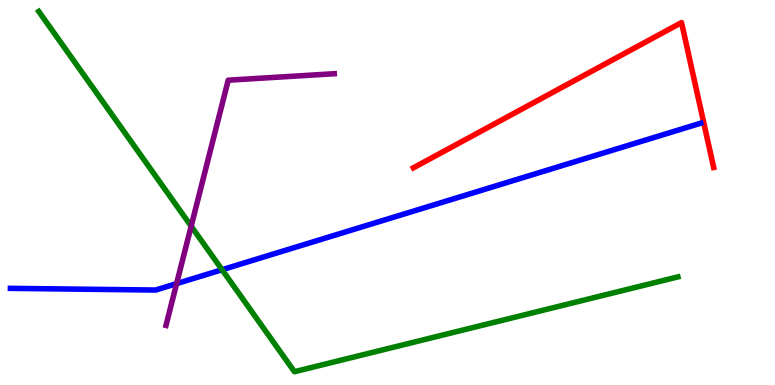[{'lines': ['blue', 'red'], 'intersections': []}, {'lines': ['green', 'red'], 'intersections': []}, {'lines': ['purple', 'red'], 'intersections': []}, {'lines': ['blue', 'green'], 'intersections': [{'x': 2.87, 'y': 2.99}]}, {'lines': ['blue', 'purple'], 'intersections': [{'x': 2.28, 'y': 2.63}]}, {'lines': ['green', 'purple'], 'intersections': [{'x': 2.47, 'y': 4.12}]}]